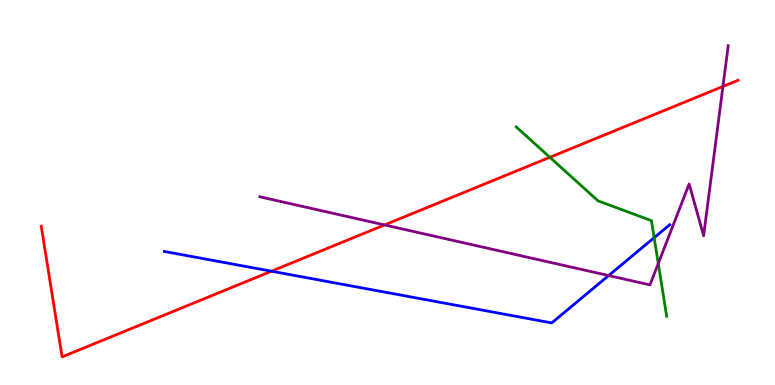[{'lines': ['blue', 'red'], 'intersections': [{'x': 3.5, 'y': 2.96}]}, {'lines': ['green', 'red'], 'intersections': [{'x': 7.09, 'y': 5.91}]}, {'lines': ['purple', 'red'], 'intersections': [{'x': 4.96, 'y': 4.16}, {'x': 9.33, 'y': 7.75}]}, {'lines': ['blue', 'green'], 'intersections': [{'x': 8.44, 'y': 3.83}]}, {'lines': ['blue', 'purple'], 'intersections': [{'x': 7.85, 'y': 2.84}]}, {'lines': ['green', 'purple'], 'intersections': [{'x': 8.49, 'y': 3.16}]}]